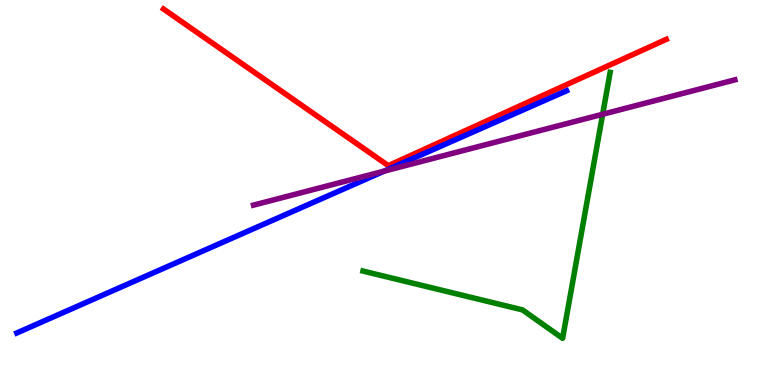[{'lines': ['blue', 'red'], 'intersections': []}, {'lines': ['green', 'red'], 'intersections': []}, {'lines': ['purple', 'red'], 'intersections': []}, {'lines': ['blue', 'green'], 'intersections': []}, {'lines': ['blue', 'purple'], 'intersections': [{'x': 4.96, 'y': 5.56}]}, {'lines': ['green', 'purple'], 'intersections': [{'x': 7.78, 'y': 7.03}]}]